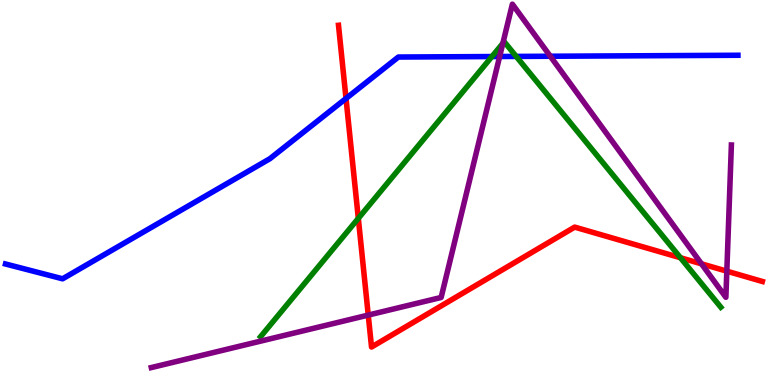[{'lines': ['blue', 'red'], 'intersections': [{'x': 4.46, 'y': 7.44}]}, {'lines': ['green', 'red'], 'intersections': [{'x': 4.62, 'y': 4.33}, {'x': 8.78, 'y': 3.31}]}, {'lines': ['purple', 'red'], 'intersections': [{'x': 4.75, 'y': 1.82}, {'x': 9.05, 'y': 3.15}, {'x': 9.38, 'y': 2.96}]}, {'lines': ['blue', 'green'], 'intersections': [{'x': 6.35, 'y': 8.53}, {'x': 6.66, 'y': 8.53}]}, {'lines': ['blue', 'purple'], 'intersections': [{'x': 6.45, 'y': 8.53}, {'x': 7.1, 'y': 8.54}]}, {'lines': ['green', 'purple'], 'intersections': [{'x': 6.49, 'y': 8.87}]}]